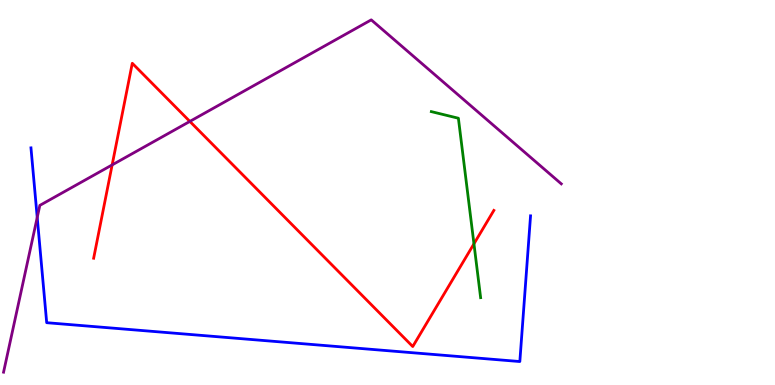[{'lines': ['blue', 'red'], 'intersections': []}, {'lines': ['green', 'red'], 'intersections': [{'x': 6.12, 'y': 3.67}]}, {'lines': ['purple', 'red'], 'intersections': [{'x': 1.45, 'y': 5.72}, {'x': 2.45, 'y': 6.85}]}, {'lines': ['blue', 'green'], 'intersections': []}, {'lines': ['blue', 'purple'], 'intersections': [{'x': 0.48, 'y': 4.35}]}, {'lines': ['green', 'purple'], 'intersections': []}]